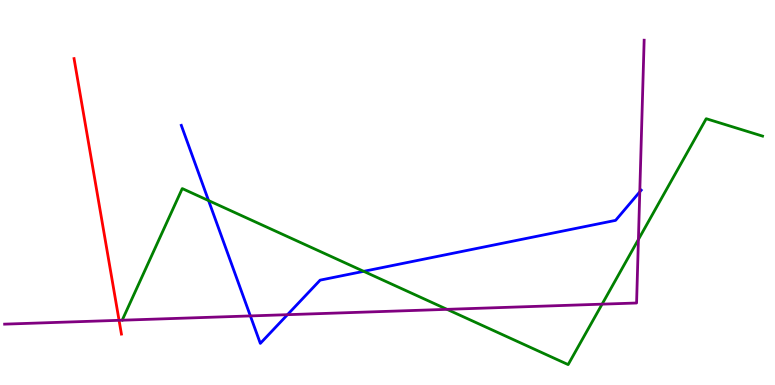[{'lines': ['blue', 'red'], 'intersections': []}, {'lines': ['green', 'red'], 'intersections': []}, {'lines': ['purple', 'red'], 'intersections': [{'x': 1.54, 'y': 1.68}]}, {'lines': ['blue', 'green'], 'intersections': [{'x': 2.69, 'y': 4.79}, {'x': 4.69, 'y': 2.95}]}, {'lines': ['blue', 'purple'], 'intersections': [{'x': 3.23, 'y': 1.79}, {'x': 3.71, 'y': 1.83}, {'x': 8.26, 'y': 5.02}]}, {'lines': ['green', 'purple'], 'intersections': [{'x': 5.77, 'y': 1.97}, {'x': 7.77, 'y': 2.1}, {'x': 8.24, 'y': 3.78}]}]